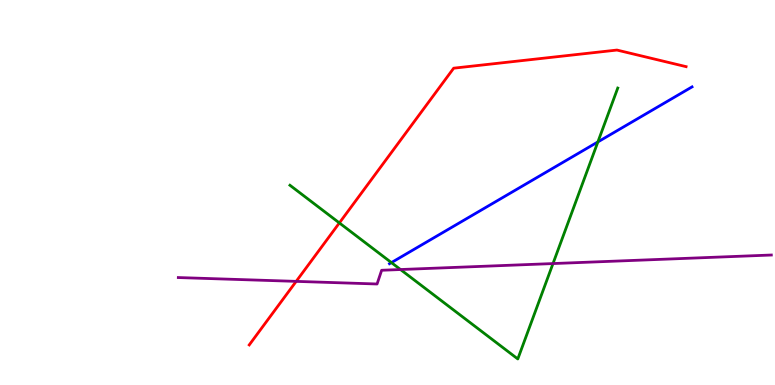[{'lines': ['blue', 'red'], 'intersections': []}, {'lines': ['green', 'red'], 'intersections': [{'x': 4.38, 'y': 4.21}]}, {'lines': ['purple', 'red'], 'intersections': [{'x': 3.82, 'y': 2.69}]}, {'lines': ['blue', 'green'], 'intersections': [{'x': 5.05, 'y': 3.18}, {'x': 7.71, 'y': 6.31}]}, {'lines': ['blue', 'purple'], 'intersections': []}, {'lines': ['green', 'purple'], 'intersections': [{'x': 5.17, 'y': 3.0}, {'x': 7.14, 'y': 3.15}]}]